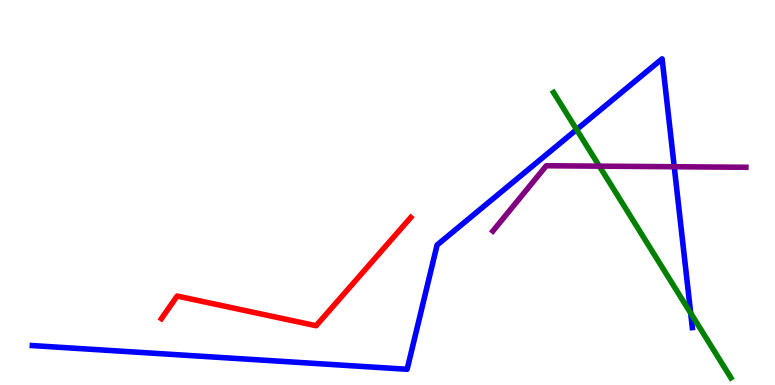[{'lines': ['blue', 'red'], 'intersections': []}, {'lines': ['green', 'red'], 'intersections': []}, {'lines': ['purple', 'red'], 'intersections': []}, {'lines': ['blue', 'green'], 'intersections': [{'x': 7.44, 'y': 6.63}, {'x': 8.91, 'y': 1.87}]}, {'lines': ['blue', 'purple'], 'intersections': [{'x': 8.7, 'y': 5.67}]}, {'lines': ['green', 'purple'], 'intersections': [{'x': 7.73, 'y': 5.68}]}]